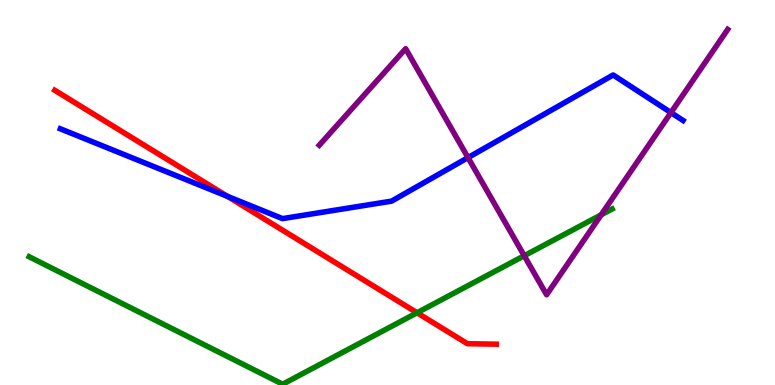[{'lines': ['blue', 'red'], 'intersections': [{'x': 2.94, 'y': 4.9}]}, {'lines': ['green', 'red'], 'intersections': [{'x': 5.38, 'y': 1.88}]}, {'lines': ['purple', 'red'], 'intersections': []}, {'lines': ['blue', 'green'], 'intersections': []}, {'lines': ['blue', 'purple'], 'intersections': [{'x': 6.04, 'y': 5.91}, {'x': 8.66, 'y': 7.08}]}, {'lines': ['green', 'purple'], 'intersections': [{'x': 6.76, 'y': 3.36}, {'x': 7.76, 'y': 4.42}]}]